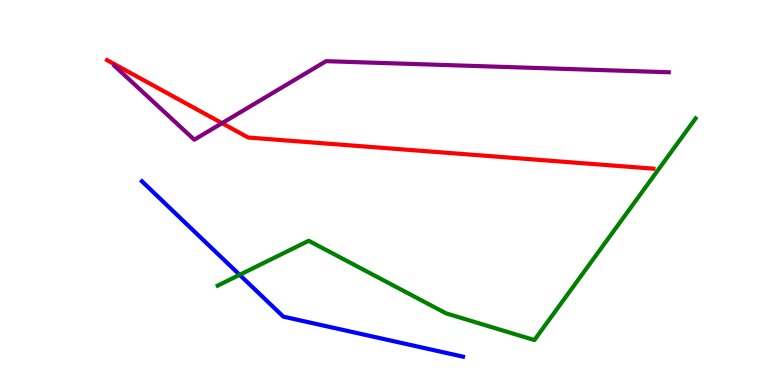[{'lines': ['blue', 'red'], 'intersections': []}, {'lines': ['green', 'red'], 'intersections': []}, {'lines': ['purple', 'red'], 'intersections': [{'x': 2.86, 'y': 6.8}]}, {'lines': ['blue', 'green'], 'intersections': [{'x': 3.09, 'y': 2.86}]}, {'lines': ['blue', 'purple'], 'intersections': []}, {'lines': ['green', 'purple'], 'intersections': []}]